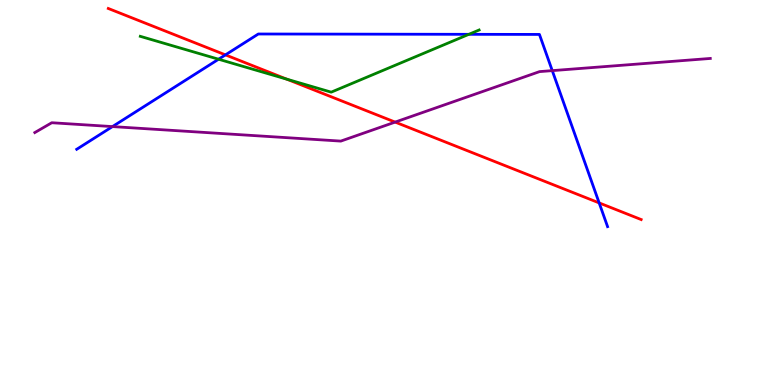[{'lines': ['blue', 'red'], 'intersections': [{'x': 2.91, 'y': 8.57}, {'x': 7.73, 'y': 4.73}]}, {'lines': ['green', 'red'], 'intersections': [{'x': 3.7, 'y': 7.94}]}, {'lines': ['purple', 'red'], 'intersections': [{'x': 5.1, 'y': 6.83}]}, {'lines': ['blue', 'green'], 'intersections': [{'x': 2.82, 'y': 8.46}, {'x': 6.05, 'y': 9.11}]}, {'lines': ['blue', 'purple'], 'intersections': [{'x': 1.45, 'y': 6.71}, {'x': 7.13, 'y': 8.17}]}, {'lines': ['green', 'purple'], 'intersections': []}]